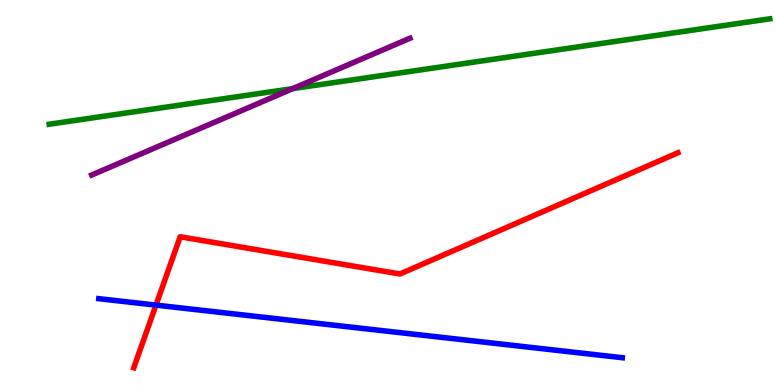[{'lines': ['blue', 'red'], 'intersections': [{'x': 2.01, 'y': 2.07}]}, {'lines': ['green', 'red'], 'intersections': []}, {'lines': ['purple', 'red'], 'intersections': []}, {'lines': ['blue', 'green'], 'intersections': []}, {'lines': ['blue', 'purple'], 'intersections': []}, {'lines': ['green', 'purple'], 'intersections': [{'x': 3.78, 'y': 7.7}]}]